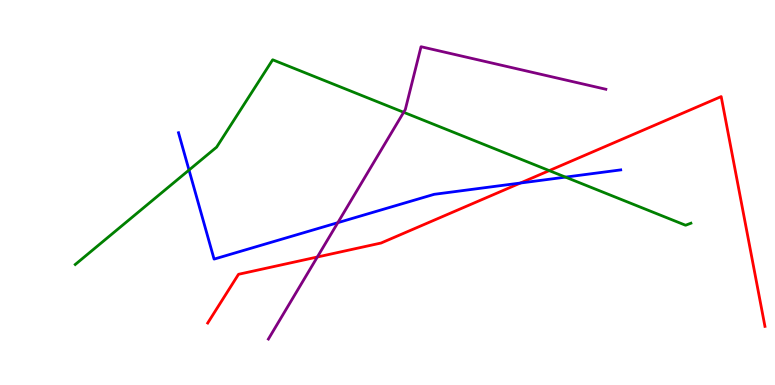[{'lines': ['blue', 'red'], 'intersections': [{'x': 6.71, 'y': 5.25}]}, {'lines': ['green', 'red'], 'intersections': [{'x': 7.09, 'y': 5.57}]}, {'lines': ['purple', 'red'], 'intersections': [{'x': 4.09, 'y': 3.32}]}, {'lines': ['blue', 'green'], 'intersections': [{'x': 2.44, 'y': 5.58}, {'x': 7.3, 'y': 5.4}]}, {'lines': ['blue', 'purple'], 'intersections': [{'x': 4.36, 'y': 4.22}]}, {'lines': ['green', 'purple'], 'intersections': [{'x': 5.21, 'y': 7.08}]}]